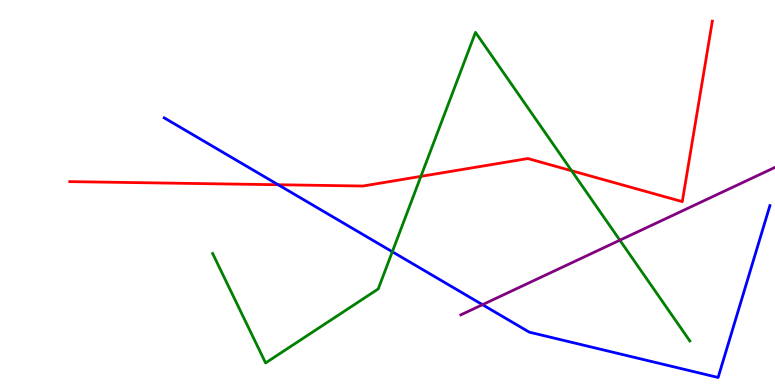[{'lines': ['blue', 'red'], 'intersections': [{'x': 3.59, 'y': 5.2}]}, {'lines': ['green', 'red'], 'intersections': [{'x': 5.43, 'y': 5.42}, {'x': 7.38, 'y': 5.56}]}, {'lines': ['purple', 'red'], 'intersections': []}, {'lines': ['blue', 'green'], 'intersections': [{'x': 5.06, 'y': 3.46}]}, {'lines': ['blue', 'purple'], 'intersections': [{'x': 6.23, 'y': 2.09}]}, {'lines': ['green', 'purple'], 'intersections': [{'x': 8.0, 'y': 3.76}]}]